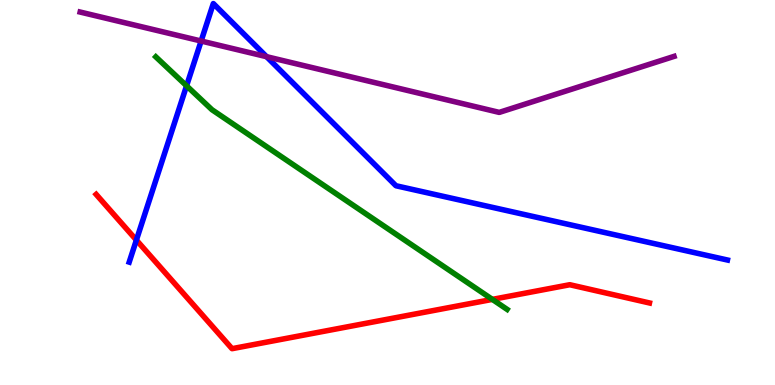[{'lines': ['blue', 'red'], 'intersections': [{'x': 1.76, 'y': 3.76}]}, {'lines': ['green', 'red'], 'intersections': [{'x': 6.35, 'y': 2.22}]}, {'lines': ['purple', 'red'], 'intersections': []}, {'lines': ['blue', 'green'], 'intersections': [{'x': 2.41, 'y': 7.77}]}, {'lines': ['blue', 'purple'], 'intersections': [{'x': 2.6, 'y': 8.93}, {'x': 3.44, 'y': 8.53}]}, {'lines': ['green', 'purple'], 'intersections': []}]